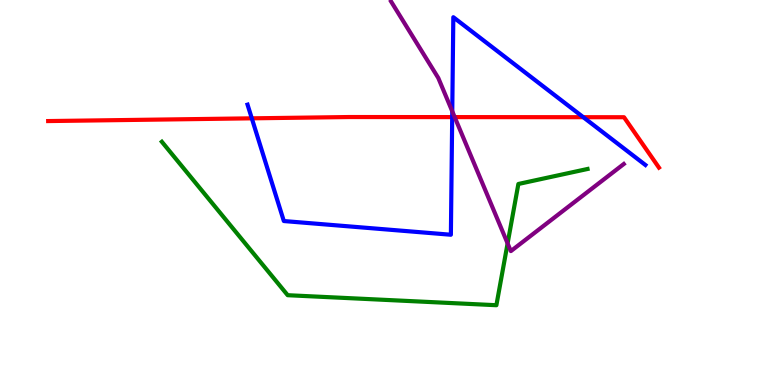[{'lines': ['blue', 'red'], 'intersections': [{'x': 3.25, 'y': 6.93}, {'x': 5.83, 'y': 6.96}, {'x': 7.53, 'y': 6.96}]}, {'lines': ['green', 'red'], 'intersections': []}, {'lines': ['purple', 'red'], 'intersections': [{'x': 5.87, 'y': 6.96}]}, {'lines': ['blue', 'green'], 'intersections': []}, {'lines': ['blue', 'purple'], 'intersections': [{'x': 5.84, 'y': 7.11}]}, {'lines': ['green', 'purple'], 'intersections': [{'x': 6.55, 'y': 3.68}]}]